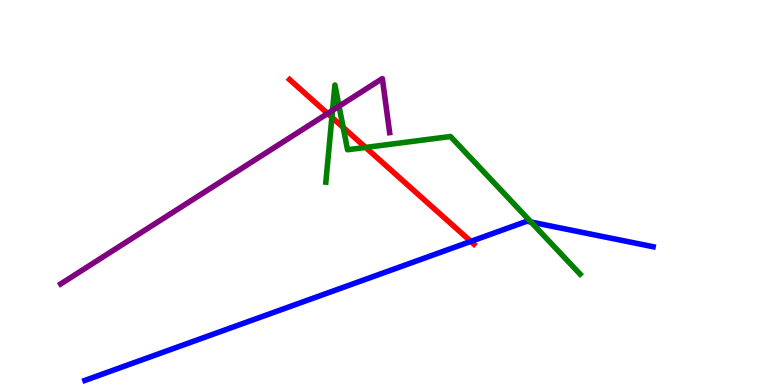[{'lines': ['blue', 'red'], 'intersections': [{'x': 6.08, 'y': 3.73}]}, {'lines': ['green', 'red'], 'intersections': [{'x': 4.28, 'y': 6.95}, {'x': 4.43, 'y': 6.69}, {'x': 4.72, 'y': 6.17}]}, {'lines': ['purple', 'red'], 'intersections': [{'x': 4.23, 'y': 7.05}]}, {'lines': ['blue', 'green'], 'intersections': [{'x': 6.85, 'y': 4.23}]}, {'lines': ['blue', 'purple'], 'intersections': []}, {'lines': ['green', 'purple'], 'intersections': [{'x': 4.29, 'y': 7.13}, {'x': 4.37, 'y': 7.24}]}]